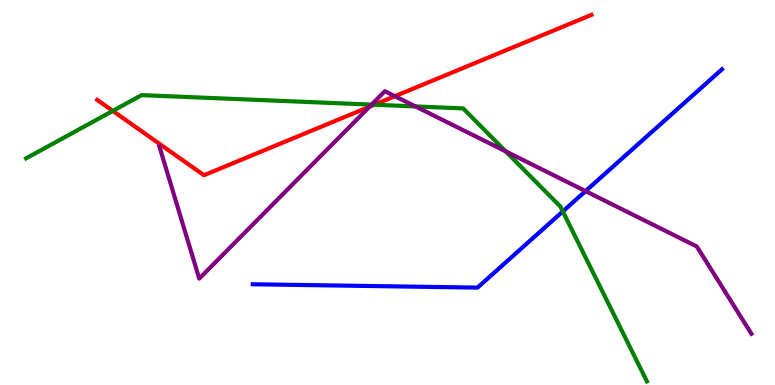[{'lines': ['blue', 'red'], 'intersections': []}, {'lines': ['green', 'red'], 'intersections': [{'x': 1.46, 'y': 7.12}, {'x': 4.83, 'y': 7.28}]}, {'lines': ['purple', 'red'], 'intersections': [{'x': 4.77, 'y': 7.23}, {'x': 5.1, 'y': 7.5}]}, {'lines': ['blue', 'green'], 'intersections': [{'x': 7.26, 'y': 4.51}]}, {'lines': ['blue', 'purple'], 'intersections': [{'x': 7.56, 'y': 5.04}]}, {'lines': ['green', 'purple'], 'intersections': [{'x': 4.79, 'y': 7.28}, {'x': 5.36, 'y': 7.24}, {'x': 6.52, 'y': 6.07}]}]